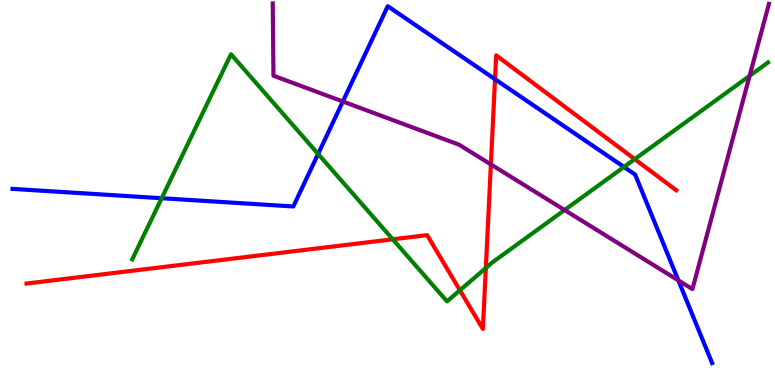[{'lines': ['blue', 'red'], 'intersections': [{'x': 6.39, 'y': 7.94}]}, {'lines': ['green', 'red'], 'intersections': [{'x': 5.07, 'y': 3.78}, {'x': 5.93, 'y': 2.46}, {'x': 6.27, 'y': 3.04}, {'x': 8.19, 'y': 5.87}]}, {'lines': ['purple', 'red'], 'intersections': [{'x': 6.33, 'y': 5.73}]}, {'lines': ['blue', 'green'], 'intersections': [{'x': 2.09, 'y': 4.85}, {'x': 4.1, 'y': 6.0}, {'x': 8.05, 'y': 5.66}]}, {'lines': ['blue', 'purple'], 'intersections': [{'x': 4.42, 'y': 7.36}, {'x': 8.75, 'y': 2.72}]}, {'lines': ['green', 'purple'], 'intersections': [{'x': 7.29, 'y': 4.54}, {'x': 9.67, 'y': 8.03}]}]